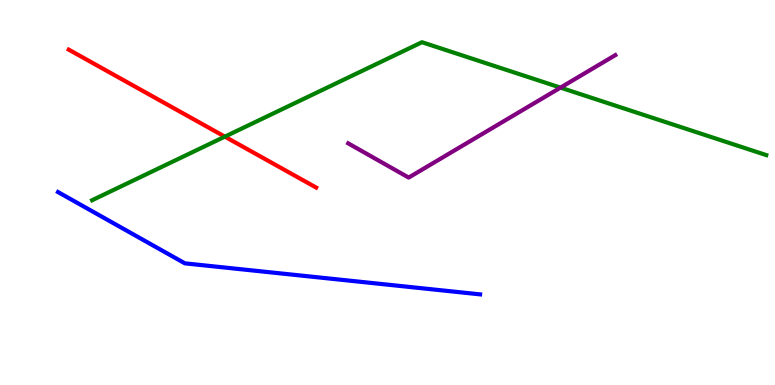[{'lines': ['blue', 'red'], 'intersections': []}, {'lines': ['green', 'red'], 'intersections': [{'x': 2.9, 'y': 6.45}]}, {'lines': ['purple', 'red'], 'intersections': []}, {'lines': ['blue', 'green'], 'intersections': []}, {'lines': ['blue', 'purple'], 'intersections': []}, {'lines': ['green', 'purple'], 'intersections': [{'x': 7.23, 'y': 7.72}]}]